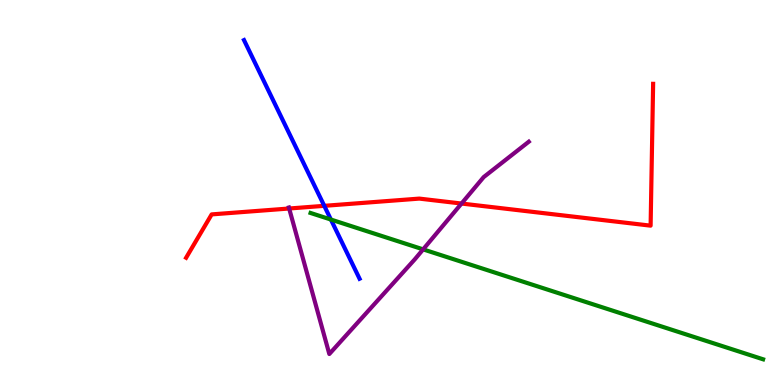[{'lines': ['blue', 'red'], 'intersections': [{'x': 4.18, 'y': 4.65}]}, {'lines': ['green', 'red'], 'intersections': []}, {'lines': ['purple', 'red'], 'intersections': [{'x': 3.73, 'y': 4.58}, {'x': 5.96, 'y': 4.71}]}, {'lines': ['blue', 'green'], 'intersections': [{'x': 4.27, 'y': 4.3}]}, {'lines': ['blue', 'purple'], 'intersections': []}, {'lines': ['green', 'purple'], 'intersections': [{'x': 5.46, 'y': 3.52}]}]